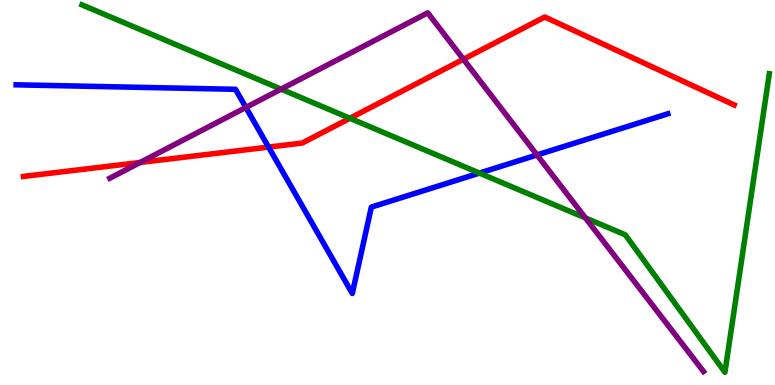[{'lines': ['blue', 'red'], 'intersections': [{'x': 3.47, 'y': 6.18}]}, {'lines': ['green', 'red'], 'intersections': [{'x': 4.51, 'y': 6.93}]}, {'lines': ['purple', 'red'], 'intersections': [{'x': 1.81, 'y': 5.78}, {'x': 5.98, 'y': 8.46}]}, {'lines': ['blue', 'green'], 'intersections': [{'x': 6.19, 'y': 5.5}]}, {'lines': ['blue', 'purple'], 'intersections': [{'x': 3.17, 'y': 7.21}, {'x': 6.93, 'y': 5.97}]}, {'lines': ['green', 'purple'], 'intersections': [{'x': 3.63, 'y': 7.68}, {'x': 7.55, 'y': 4.34}]}]